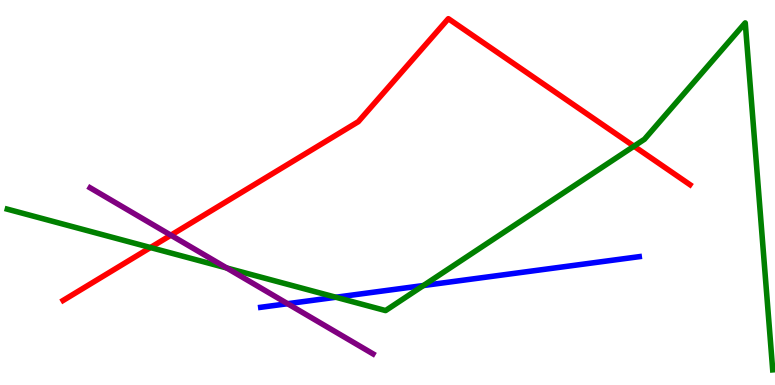[{'lines': ['blue', 'red'], 'intersections': []}, {'lines': ['green', 'red'], 'intersections': [{'x': 1.94, 'y': 3.57}, {'x': 8.18, 'y': 6.2}]}, {'lines': ['purple', 'red'], 'intersections': [{'x': 2.2, 'y': 3.89}]}, {'lines': ['blue', 'green'], 'intersections': [{'x': 4.33, 'y': 2.28}, {'x': 5.46, 'y': 2.58}]}, {'lines': ['blue', 'purple'], 'intersections': [{'x': 3.71, 'y': 2.11}]}, {'lines': ['green', 'purple'], 'intersections': [{'x': 2.93, 'y': 3.04}]}]